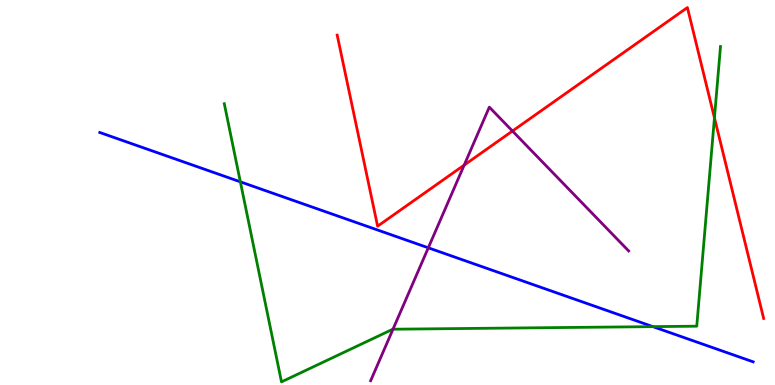[{'lines': ['blue', 'red'], 'intersections': []}, {'lines': ['green', 'red'], 'intersections': [{'x': 9.22, 'y': 6.94}]}, {'lines': ['purple', 'red'], 'intersections': [{'x': 5.99, 'y': 5.71}, {'x': 6.61, 'y': 6.6}]}, {'lines': ['blue', 'green'], 'intersections': [{'x': 3.1, 'y': 5.28}, {'x': 8.42, 'y': 1.52}]}, {'lines': ['blue', 'purple'], 'intersections': [{'x': 5.53, 'y': 3.56}]}, {'lines': ['green', 'purple'], 'intersections': [{'x': 5.07, 'y': 1.45}]}]